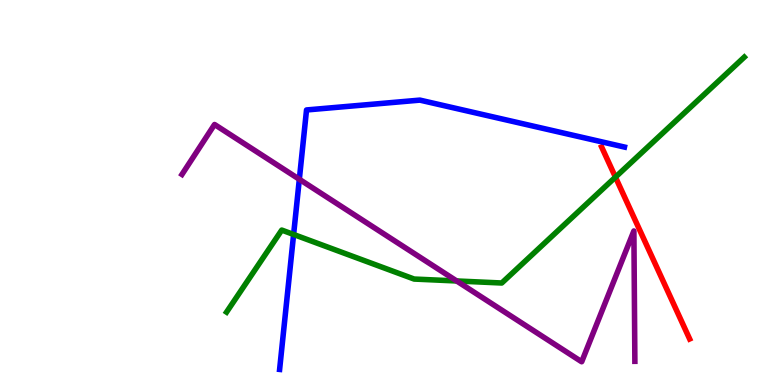[{'lines': ['blue', 'red'], 'intersections': []}, {'lines': ['green', 'red'], 'intersections': [{'x': 7.94, 'y': 5.4}]}, {'lines': ['purple', 'red'], 'intersections': []}, {'lines': ['blue', 'green'], 'intersections': [{'x': 3.79, 'y': 3.91}]}, {'lines': ['blue', 'purple'], 'intersections': [{'x': 3.86, 'y': 5.34}]}, {'lines': ['green', 'purple'], 'intersections': [{'x': 5.89, 'y': 2.7}]}]